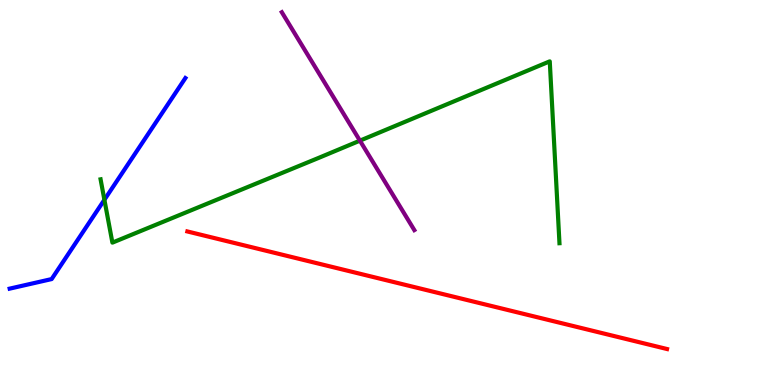[{'lines': ['blue', 'red'], 'intersections': []}, {'lines': ['green', 'red'], 'intersections': []}, {'lines': ['purple', 'red'], 'intersections': []}, {'lines': ['blue', 'green'], 'intersections': [{'x': 1.35, 'y': 4.81}]}, {'lines': ['blue', 'purple'], 'intersections': []}, {'lines': ['green', 'purple'], 'intersections': [{'x': 4.64, 'y': 6.35}]}]